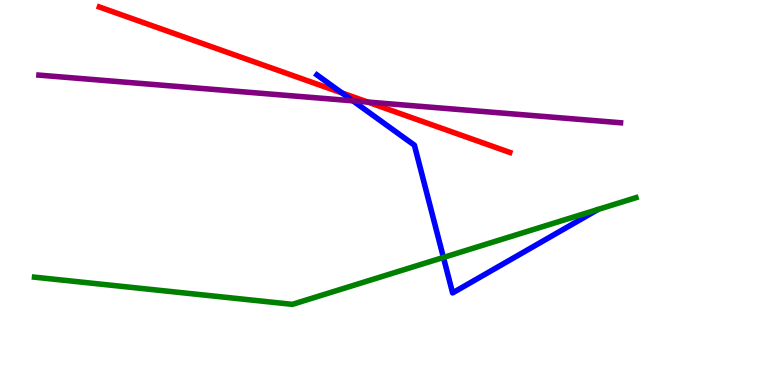[{'lines': ['blue', 'red'], 'intersections': [{'x': 4.41, 'y': 7.59}]}, {'lines': ['green', 'red'], 'intersections': []}, {'lines': ['purple', 'red'], 'intersections': [{'x': 4.74, 'y': 7.35}]}, {'lines': ['blue', 'green'], 'intersections': [{'x': 5.72, 'y': 3.31}]}, {'lines': ['blue', 'purple'], 'intersections': [{'x': 4.55, 'y': 7.38}]}, {'lines': ['green', 'purple'], 'intersections': []}]